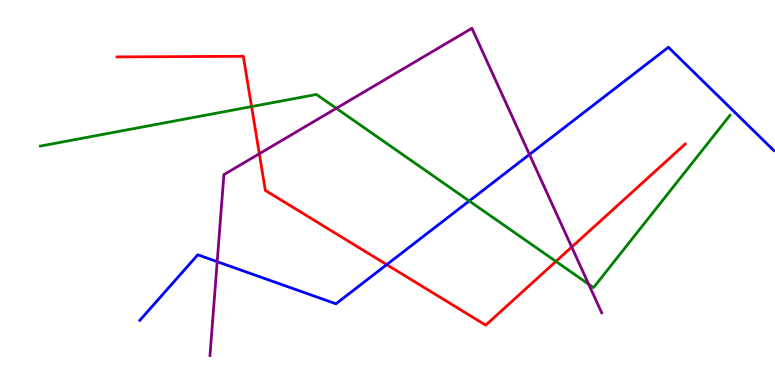[{'lines': ['blue', 'red'], 'intersections': [{'x': 4.99, 'y': 3.13}]}, {'lines': ['green', 'red'], 'intersections': [{'x': 3.25, 'y': 7.23}, {'x': 7.17, 'y': 3.21}]}, {'lines': ['purple', 'red'], 'intersections': [{'x': 3.35, 'y': 6.01}, {'x': 7.38, 'y': 3.58}]}, {'lines': ['blue', 'green'], 'intersections': [{'x': 6.05, 'y': 4.78}]}, {'lines': ['blue', 'purple'], 'intersections': [{'x': 2.8, 'y': 3.2}, {'x': 6.83, 'y': 5.99}]}, {'lines': ['green', 'purple'], 'intersections': [{'x': 4.34, 'y': 7.19}, {'x': 7.6, 'y': 2.62}]}]